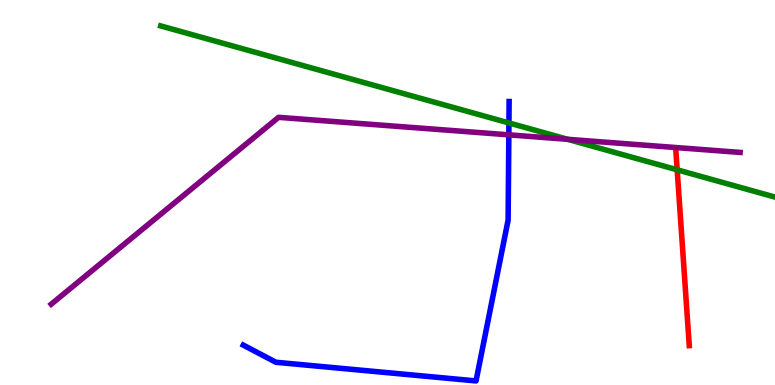[{'lines': ['blue', 'red'], 'intersections': []}, {'lines': ['green', 'red'], 'intersections': [{'x': 8.74, 'y': 5.59}]}, {'lines': ['purple', 'red'], 'intersections': []}, {'lines': ['blue', 'green'], 'intersections': [{'x': 6.57, 'y': 6.81}]}, {'lines': ['blue', 'purple'], 'intersections': [{'x': 6.57, 'y': 6.5}]}, {'lines': ['green', 'purple'], 'intersections': [{'x': 7.33, 'y': 6.38}]}]